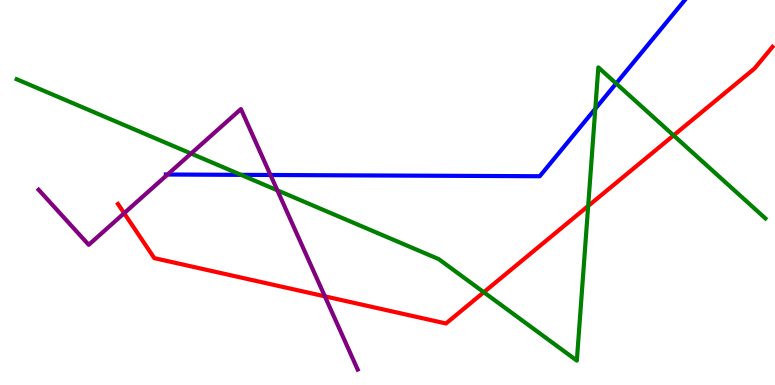[{'lines': ['blue', 'red'], 'intersections': []}, {'lines': ['green', 'red'], 'intersections': [{'x': 6.24, 'y': 2.41}, {'x': 7.59, 'y': 4.65}, {'x': 8.69, 'y': 6.48}]}, {'lines': ['purple', 'red'], 'intersections': [{'x': 1.6, 'y': 4.46}, {'x': 4.19, 'y': 2.3}]}, {'lines': ['blue', 'green'], 'intersections': [{'x': 3.11, 'y': 5.46}, {'x': 7.68, 'y': 7.17}, {'x': 7.95, 'y': 7.83}]}, {'lines': ['blue', 'purple'], 'intersections': [{'x': 2.16, 'y': 5.47}, {'x': 3.49, 'y': 5.45}]}, {'lines': ['green', 'purple'], 'intersections': [{'x': 2.47, 'y': 6.01}, {'x': 3.58, 'y': 5.06}]}]